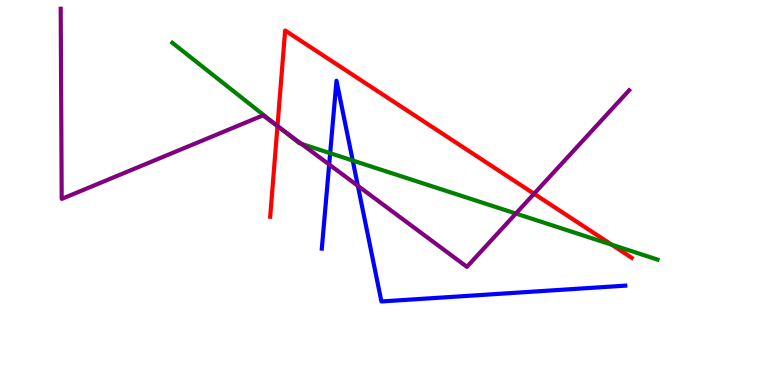[{'lines': ['blue', 'red'], 'intersections': []}, {'lines': ['green', 'red'], 'intersections': [{'x': 3.58, 'y': 6.73}, {'x': 7.89, 'y': 3.64}]}, {'lines': ['purple', 'red'], 'intersections': [{'x': 3.58, 'y': 6.73}, {'x': 6.89, 'y': 4.97}]}, {'lines': ['blue', 'green'], 'intersections': [{'x': 4.26, 'y': 6.02}, {'x': 4.55, 'y': 5.83}]}, {'lines': ['blue', 'purple'], 'intersections': [{'x': 4.25, 'y': 5.73}, {'x': 4.62, 'y': 5.17}]}, {'lines': ['green', 'purple'], 'intersections': [{'x': 3.61, 'y': 6.68}, {'x': 3.89, 'y': 6.26}, {'x': 6.66, 'y': 4.45}]}]